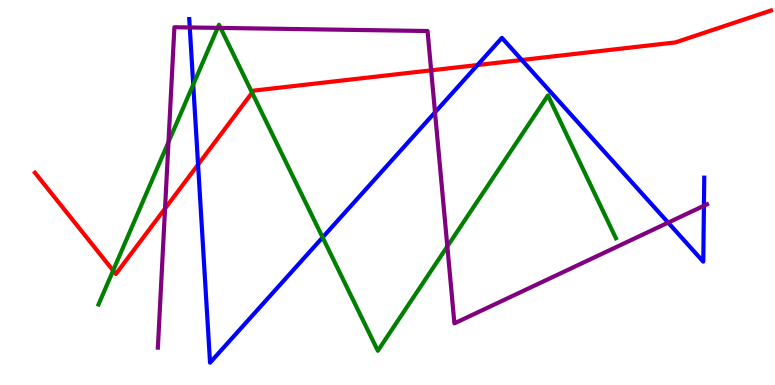[{'lines': ['blue', 'red'], 'intersections': [{'x': 2.56, 'y': 5.72}, {'x': 6.16, 'y': 8.31}, {'x': 6.73, 'y': 8.44}]}, {'lines': ['green', 'red'], 'intersections': [{'x': 1.46, 'y': 2.97}, {'x': 3.25, 'y': 7.59}]}, {'lines': ['purple', 'red'], 'intersections': [{'x': 2.13, 'y': 4.58}, {'x': 5.56, 'y': 8.17}]}, {'lines': ['blue', 'green'], 'intersections': [{'x': 2.49, 'y': 7.8}, {'x': 4.16, 'y': 3.83}]}, {'lines': ['blue', 'purple'], 'intersections': [{'x': 2.45, 'y': 9.29}, {'x': 5.61, 'y': 7.08}, {'x': 8.62, 'y': 4.22}, {'x': 9.08, 'y': 4.66}]}, {'lines': ['green', 'purple'], 'intersections': [{'x': 2.17, 'y': 6.31}, {'x': 2.81, 'y': 9.28}, {'x': 2.85, 'y': 9.27}, {'x': 5.77, 'y': 3.6}]}]